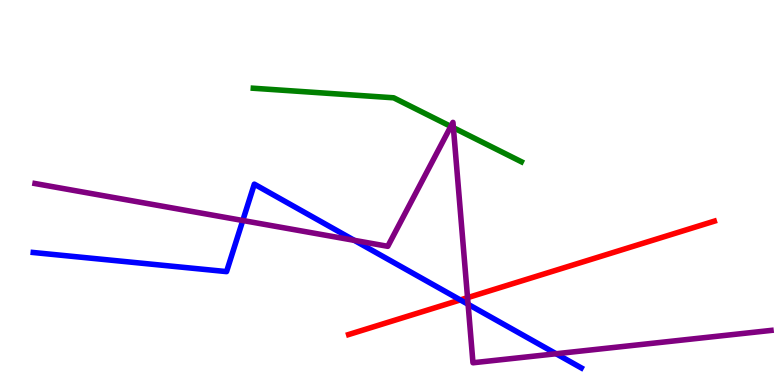[{'lines': ['blue', 'red'], 'intersections': [{'x': 5.94, 'y': 2.21}]}, {'lines': ['green', 'red'], 'intersections': []}, {'lines': ['purple', 'red'], 'intersections': [{'x': 6.03, 'y': 2.27}]}, {'lines': ['blue', 'green'], 'intersections': []}, {'lines': ['blue', 'purple'], 'intersections': [{'x': 3.13, 'y': 4.27}, {'x': 4.57, 'y': 3.76}, {'x': 6.04, 'y': 2.1}, {'x': 7.18, 'y': 0.812}]}, {'lines': ['green', 'purple'], 'intersections': [{'x': 5.82, 'y': 6.72}, {'x': 5.85, 'y': 6.68}]}]